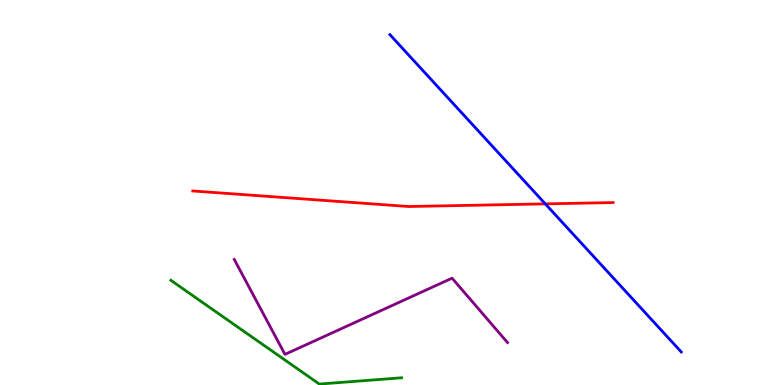[{'lines': ['blue', 'red'], 'intersections': [{'x': 7.04, 'y': 4.7}]}, {'lines': ['green', 'red'], 'intersections': []}, {'lines': ['purple', 'red'], 'intersections': []}, {'lines': ['blue', 'green'], 'intersections': []}, {'lines': ['blue', 'purple'], 'intersections': []}, {'lines': ['green', 'purple'], 'intersections': []}]